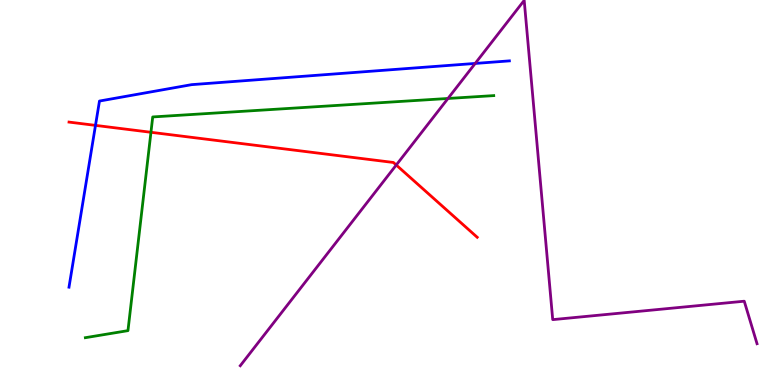[{'lines': ['blue', 'red'], 'intersections': [{'x': 1.23, 'y': 6.74}]}, {'lines': ['green', 'red'], 'intersections': [{'x': 1.95, 'y': 6.56}]}, {'lines': ['purple', 'red'], 'intersections': [{'x': 5.11, 'y': 5.71}]}, {'lines': ['blue', 'green'], 'intersections': []}, {'lines': ['blue', 'purple'], 'intersections': [{'x': 6.13, 'y': 8.35}]}, {'lines': ['green', 'purple'], 'intersections': [{'x': 5.78, 'y': 7.44}]}]